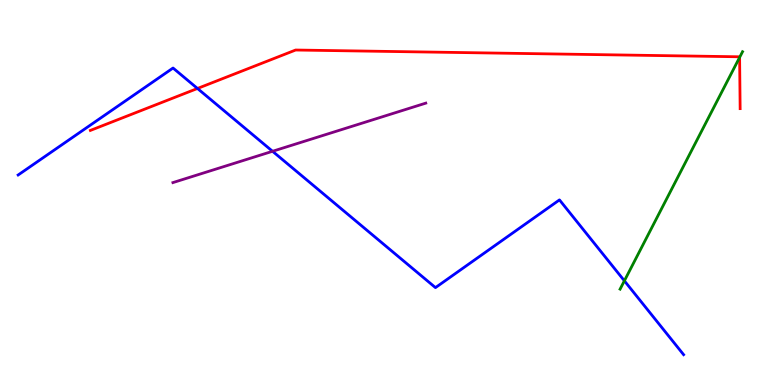[{'lines': ['blue', 'red'], 'intersections': [{'x': 2.55, 'y': 7.7}]}, {'lines': ['green', 'red'], 'intersections': [{'x': 9.54, 'y': 8.51}]}, {'lines': ['purple', 'red'], 'intersections': []}, {'lines': ['blue', 'green'], 'intersections': [{'x': 8.06, 'y': 2.71}]}, {'lines': ['blue', 'purple'], 'intersections': [{'x': 3.52, 'y': 6.07}]}, {'lines': ['green', 'purple'], 'intersections': []}]